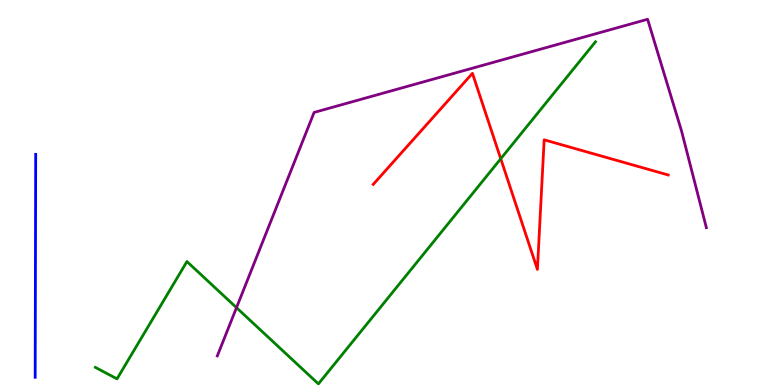[{'lines': ['blue', 'red'], 'intersections': []}, {'lines': ['green', 'red'], 'intersections': [{'x': 6.46, 'y': 5.88}]}, {'lines': ['purple', 'red'], 'intersections': []}, {'lines': ['blue', 'green'], 'intersections': []}, {'lines': ['blue', 'purple'], 'intersections': []}, {'lines': ['green', 'purple'], 'intersections': [{'x': 3.05, 'y': 2.01}]}]